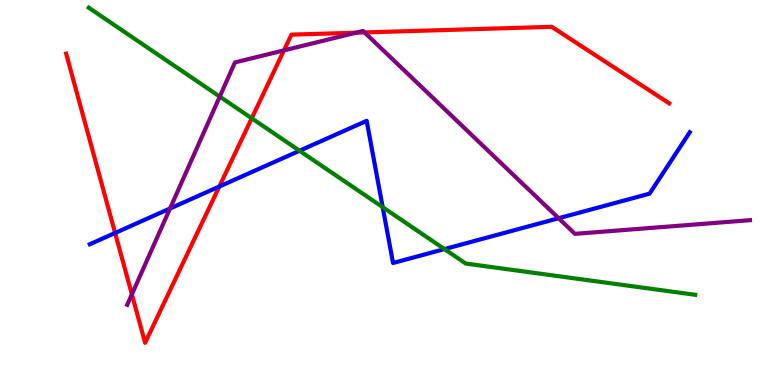[{'lines': ['blue', 'red'], 'intersections': [{'x': 1.49, 'y': 3.95}, {'x': 2.83, 'y': 5.16}]}, {'lines': ['green', 'red'], 'intersections': [{'x': 3.25, 'y': 6.93}]}, {'lines': ['purple', 'red'], 'intersections': [{'x': 1.7, 'y': 2.35}, {'x': 3.66, 'y': 8.69}, {'x': 4.59, 'y': 9.15}, {'x': 4.7, 'y': 9.16}]}, {'lines': ['blue', 'green'], 'intersections': [{'x': 3.87, 'y': 6.08}, {'x': 4.94, 'y': 4.62}, {'x': 5.73, 'y': 3.53}]}, {'lines': ['blue', 'purple'], 'intersections': [{'x': 2.19, 'y': 4.59}, {'x': 7.21, 'y': 4.33}]}, {'lines': ['green', 'purple'], 'intersections': [{'x': 2.84, 'y': 7.49}]}]